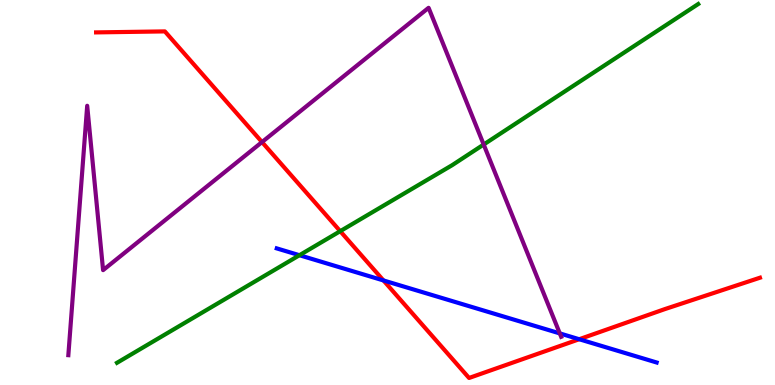[{'lines': ['blue', 'red'], 'intersections': [{'x': 4.95, 'y': 2.72}, {'x': 7.47, 'y': 1.19}]}, {'lines': ['green', 'red'], 'intersections': [{'x': 4.39, 'y': 4.0}]}, {'lines': ['purple', 'red'], 'intersections': [{'x': 3.38, 'y': 6.31}]}, {'lines': ['blue', 'green'], 'intersections': [{'x': 3.86, 'y': 3.37}]}, {'lines': ['blue', 'purple'], 'intersections': [{'x': 7.22, 'y': 1.34}]}, {'lines': ['green', 'purple'], 'intersections': [{'x': 6.24, 'y': 6.25}]}]